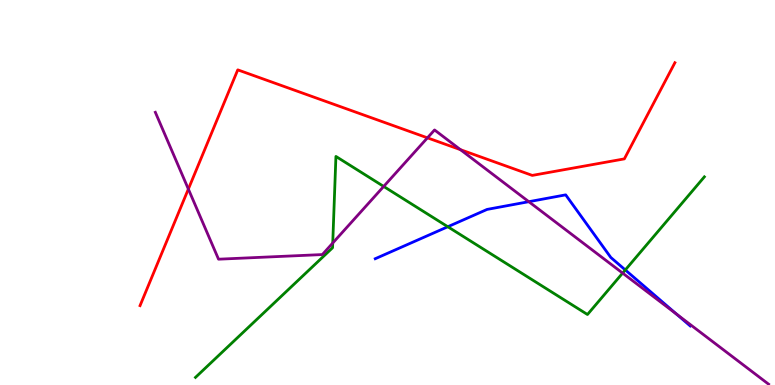[{'lines': ['blue', 'red'], 'intersections': []}, {'lines': ['green', 'red'], 'intersections': []}, {'lines': ['purple', 'red'], 'intersections': [{'x': 2.43, 'y': 5.09}, {'x': 5.52, 'y': 6.42}, {'x': 5.94, 'y': 6.11}]}, {'lines': ['blue', 'green'], 'intersections': [{'x': 5.78, 'y': 4.11}, {'x': 8.07, 'y': 2.99}]}, {'lines': ['blue', 'purple'], 'intersections': [{'x': 6.82, 'y': 4.76}, {'x': 8.73, 'y': 1.84}]}, {'lines': ['green', 'purple'], 'intersections': [{'x': 4.29, 'y': 3.69}, {'x': 4.95, 'y': 5.16}, {'x': 8.03, 'y': 2.91}]}]